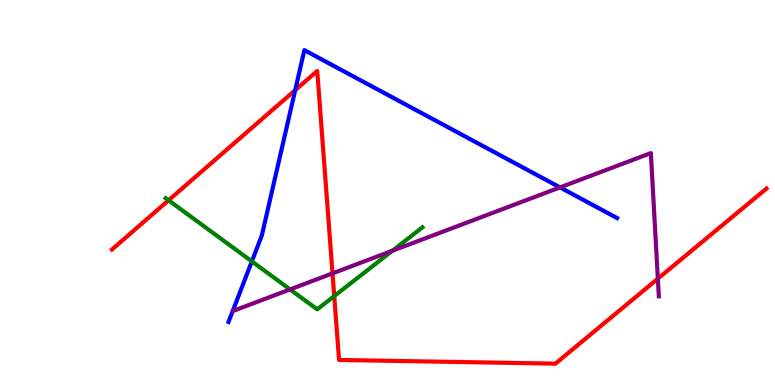[{'lines': ['blue', 'red'], 'intersections': [{'x': 3.81, 'y': 7.66}]}, {'lines': ['green', 'red'], 'intersections': [{'x': 2.17, 'y': 4.8}, {'x': 4.31, 'y': 2.31}]}, {'lines': ['purple', 'red'], 'intersections': [{'x': 4.29, 'y': 2.9}, {'x': 8.49, 'y': 2.76}]}, {'lines': ['blue', 'green'], 'intersections': [{'x': 3.25, 'y': 3.21}]}, {'lines': ['blue', 'purple'], 'intersections': [{'x': 7.23, 'y': 5.13}]}, {'lines': ['green', 'purple'], 'intersections': [{'x': 3.74, 'y': 2.48}, {'x': 5.06, 'y': 3.49}]}]